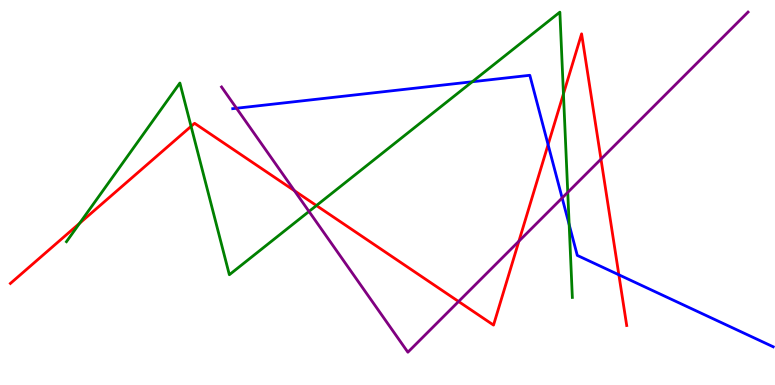[{'lines': ['blue', 'red'], 'intersections': [{'x': 7.07, 'y': 6.24}, {'x': 7.99, 'y': 2.86}]}, {'lines': ['green', 'red'], 'intersections': [{'x': 1.03, 'y': 4.2}, {'x': 2.47, 'y': 6.72}, {'x': 4.08, 'y': 4.66}, {'x': 7.27, 'y': 7.56}]}, {'lines': ['purple', 'red'], 'intersections': [{'x': 3.8, 'y': 5.05}, {'x': 5.92, 'y': 2.17}, {'x': 6.7, 'y': 3.74}, {'x': 7.75, 'y': 5.87}]}, {'lines': ['blue', 'green'], 'intersections': [{'x': 6.09, 'y': 7.88}, {'x': 7.34, 'y': 4.17}]}, {'lines': ['blue', 'purple'], 'intersections': [{'x': 3.05, 'y': 7.19}, {'x': 7.25, 'y': 4.86}]}, {'lines': ['green', 'purple'], 'intersections': [{'x': 3.99, 'y': 4.51}, {'x': 7.33, 'y': 5.0}]}]